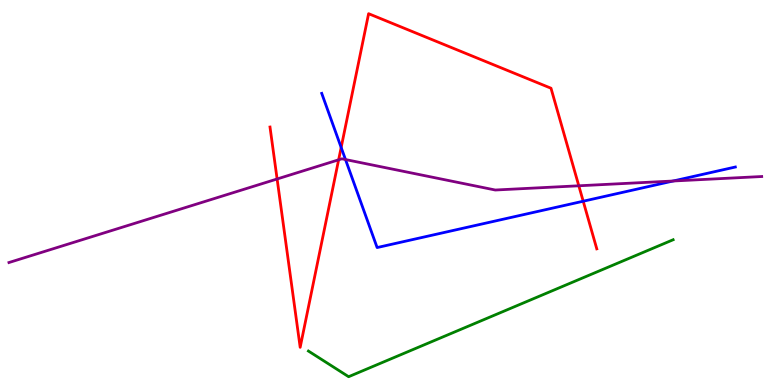[{'lines': ['blue', 'red'], 'intersections': [{'x': 4.4, 'y': 6.17}, {'x': 7.53, 'y': 4.77}]}, {'lines': ['green', 'red'], 'intersections': []}, {'lines': ['purple', 'red'], 'intersections': [{'x': 3.58, 'y': 5.35}, {'x': 4.37, 'y': 5.85}, {'x': 7.47, 'y': 5.17}]}, {'lines': ['blue', 'green'], 'intersections': []}, {'lines': ['blue', 'purple'], 'intersections': [{'x': 4.46, 'y': 5.86}, {'x': 8.69, 'y': 5.3}]}, {'lines': ['green', 'purple'], 'intersections': []}]